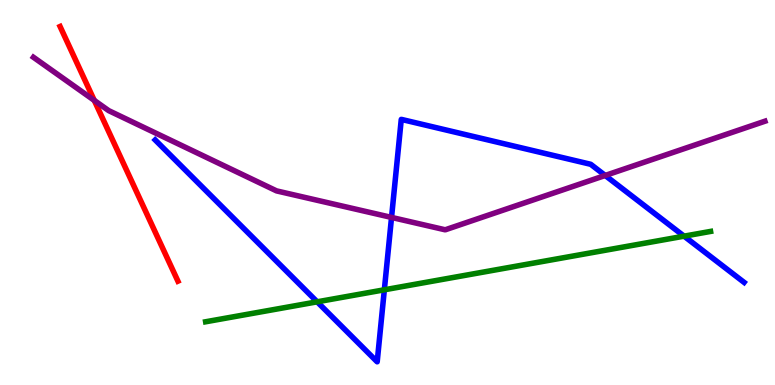[{'lines': ['blue', 'red'], 'intersections': []}, {'lines': ['green', 'red'], 'intersections': []}, {'lines': ['purple', 'red'], 'intersections': [{'x': 1.22, 'y': 7.39}]}, {'lines': ['blue', 'green'], 'intersections': [{'x': 4.09, 'y': 2.16}, {'x': 4.96, 'y': 2.47}, {'x': 8.83, 'y': 3.87}]}, {'lines': ['blue', 'purple'], 'intersections': [{'x': 5.05, 'y': 4.35}, {'x': 7.81, 'y': 5.44}]}, {'lines': ['green', 'purple'], 'intersections': []}]